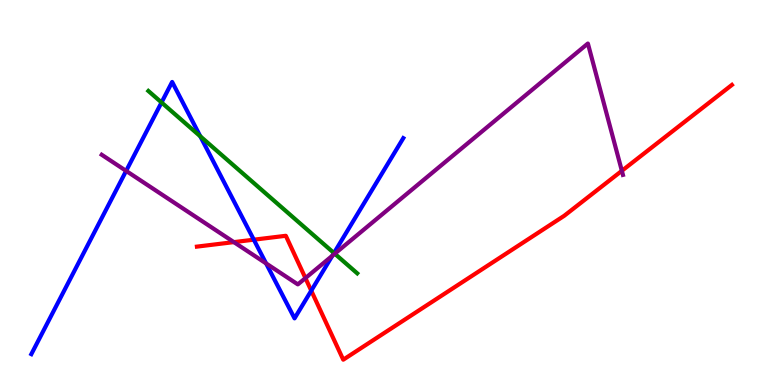[{'lines': ['blue', 'red'], 'intersections': [{'x': 3.27, 'y': 3.77}, {'x': 4.02, 'y': 2.45}]}, {'lines': ['green', 'red'], 'intersections': []}, {'lines': ['purple', 'red'], 'intersections': [{'x': 3.02, 'y': 3.71}, {'x': 3.94, 'y': 2.78}, {'x': 8.02, 'y': 5.56}]}, {'lines': ['blue', 'green'], 'intersections': [{'x': 2.08, 'y': 7.34}, {'x': 2.58, 'y': 6.46}, {'x': 4.31, 'y': 3.43}]}, {'lines': ['blue', 'purple'], 'intersections': [{'x': 1.63, 'y': 5.56}, {'x': 3.43, 'y': 3.16}, {'x': 4.29, 'y': 3.36}]}, {'lines': ['green', 'purple'], 'intersections': [{'x': 4.32, 'y': 3.41}]}]